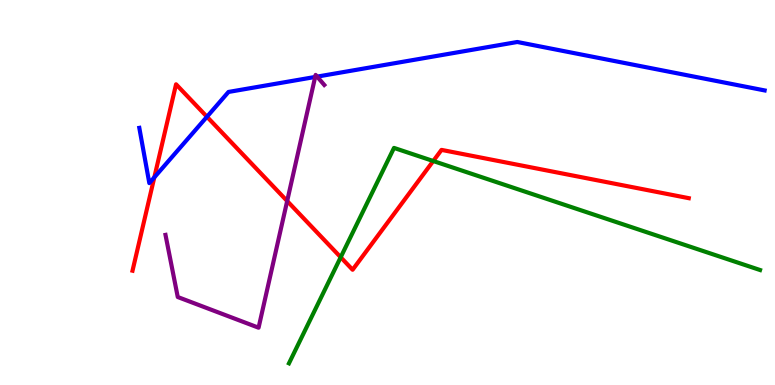[{'lines': ['blue', 'red'], 'intersections': [{'x': 1.99, 'y': 5.39}, {'x': 2.67, 'y': 6.97}]}, {'lines': ['green', 'red'], 'intersections': [{'x': 4.4, 'y': 3.32}, {'x': 5.59, 'y': 5.82}]}, {'lines': ['purple', 'red'], 'intersections': [{'x': 3.71, 'y': 4.78}]}, {'lines': ['blue', 'green'], 'intersections': []}, {'lines': ['blue', 'purple'], 'intersections': [{'x': 4.07, 'y': 8.0}, {'x': 4.09, 'y': 8.01}]}, {'lines': ['green', 'purple'], 'intersections': []}]